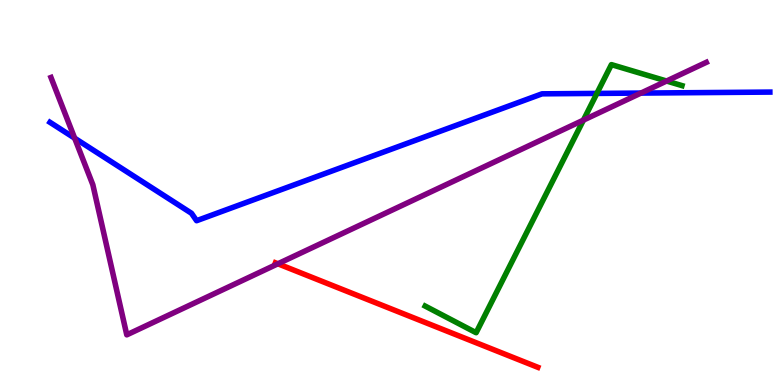[{'lines': ['blue', 'red'], 'intersections': []}, {'lines': ['green', 'red'], 'intersections': []}, {'lines': ['purple', 'red'], 'intersections': [{'x': 3.59, 'y': 3.15}]}, {'lines': ['blue', 'green'], 'intersections': [{'x': 7.7, 'y': 7.57}]}, {'lines': ['blue', 'purple'], 'intersections': [{'x': 0.963, 'y': 6.41}, {'x': 8.27, 'y': 7.58}]}, {'lines': ['green', 'purple'], 'intersections': [{'x': 7.53, 'y': 6.88}, {'x': 8.6, 'y': 7.9}]}]